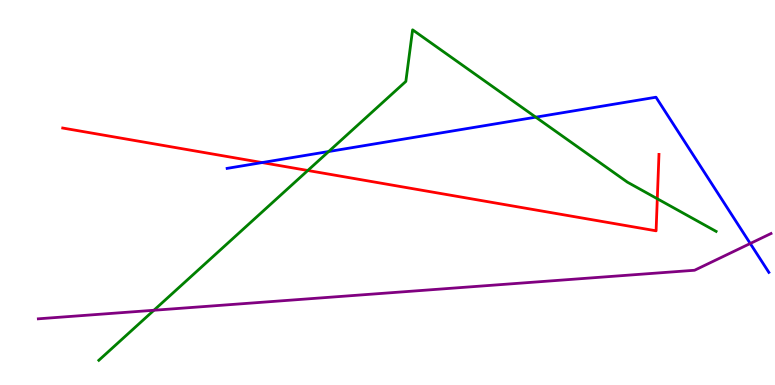[{'lines': ['blue', 'red'], 'intersections': [{'x': 3.38, 'y': 5.78}]}, {'lines': ['green', 'red'], 'intersections': [{'x': 3.97, 'y': 5.57}, {'x': 8.48, 'y': 4.84}]}, {'lines': ['purple', 'red'], 'intersections': []}, {'lines': ['blue', 'green'], 'intersections': [{'x': 4.24, 'y': 6.06}, {'x': 6.91, 'y': 6.96}]}, {'lines': ['blue', 'purple'], 'intersections': [{'x': 9.68, 'y': 3.68}]}, {'lines': ['green', 'purple'], 'intersections': [{'x': 1.99, 'y': 1.94}]}]